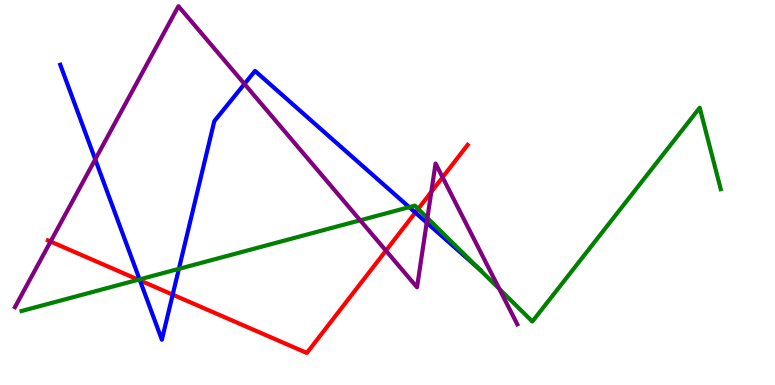[{'lines': ['blue', 'red'], 'intersections': [{'x': 1.81, 'y': 2.72}, {'x': 2.23, 'y': 2.35}, {'x': 5.36, 'y': 4.48}]}, {'lines': ['green', 'red'], 'intersections': [{'x': 1.79, 'y': 2.73}, {'x': 5.4, 'y': 4.57}]}, {'lines': ['purple', 'red'], 'intersections': [{'x': 0.653, 'y': 3.73}, {'x': 4.98, 'y': 3.49}, {'x': 5.57, 'y': 5.02}, {'x': 5.71, 'y': 5.39}]}, {'lines': ['blue', 'green'], 'intersections': [{'x': 1.8, 'y': 2.74}, {'x': 2.31, 'y': 3.02}, {'x': 5.28, 'y': 4.62}, {'x': 6.18, 'y': 3.03}]}, {'lines': ['blue', 'purple'], 'intersections': [{'x': 1.23, 'y': 5.86}, {'x': 3.15, 'y': 7.82}, {'x': 5.51, 'y': 4.22}]}, {'lines': ['green', 'purple'], 'intersections': [{'x': 4.65, 'y': 4.28}, {'x': 5.51, 'y': 4.34}, {'x': 6.44, 'y': 2.5}]}]